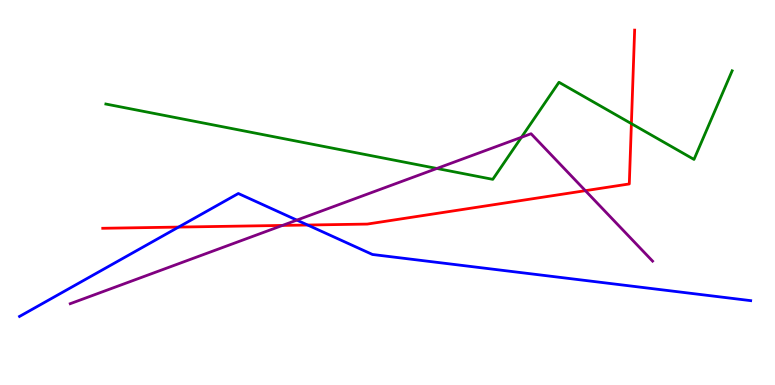[{'lines': ['blue', 'red'], 'intersections': [{'x': 2.3, 'y': 4.1}, {'x': 3.97, 'y': 4.16}]}, {'lines': ['green', 'red'], 'intersections': [{'x': 8.15, 'y': 6.79}]}, {'lines': ['purple', 'red'], 'intersections': [{'x': 3.64, 'y': 4.14}, {'x': 7.55, 'y': 5.05}]}, {'lines': ['blue', 'green'], 'intersections': []}, {'lines': ['blue', 'purple'], 'intersections': [{'x': 3.83, 'y': 4.28}]}, {'lines': ['green', 'purple'], 'intersections': [{'x': 5.64, 'y': 5.62}, {'x': 6.73, 'y': 6.43}]}]